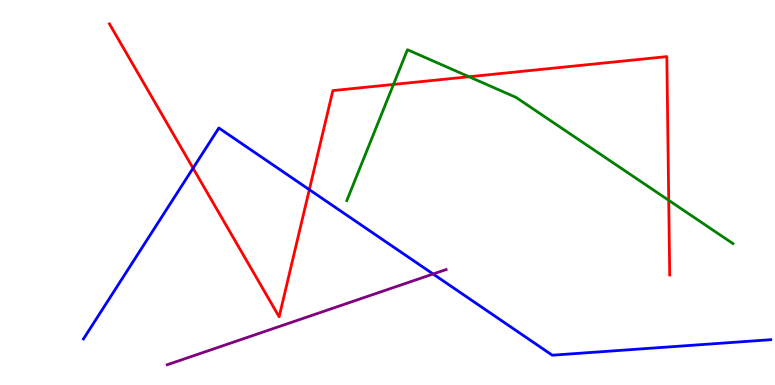[{'lines': ['blue', 'red'], 'intersections': [{'x': 2.49, 'y': 5.63}, {'x': 3.99, 'y': 5.07}]}, {'lines': ['green', 'red'], 'intersections': [{'x': 5.08, 'y': 7.81}, {'x': 6.05, 'y': 8.01}, {'x': 8.63, 'y': 4.8}]}, {'lines': ['purple', 'red'], 'intersections': []}, {'lines': ['blue', 'green'], 'intersections': []}, {'lines': ['blue', 'purple'], 'intersections': [{'x': 5.59, 'y': 2.88}]}, {'lines': ['green', 'purple'], 'intersections': []}]